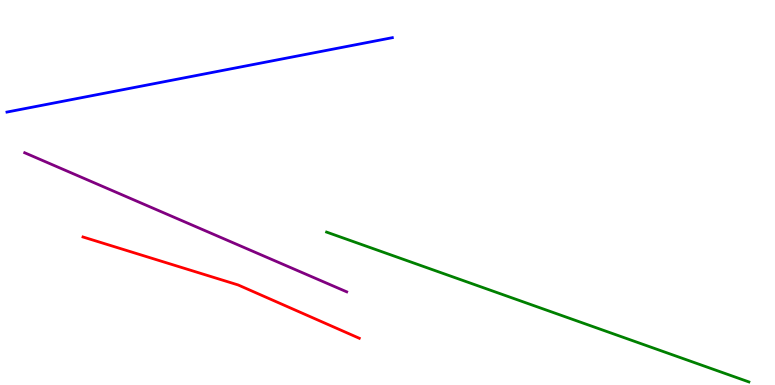[{'lines': ['blue', 'red'], 'intersections': []}, {'lines': ['green', 'red'], 'intersections': []}, {'lines': ['purple', 'red'], 'intersections': []}, {'lines': ['blue', 'green'], 'intersections': []}, {'lines': ['blue', 'purple'], 'intersections': []}, {'lines': ['green', 'purple'], 'intersections': []}]